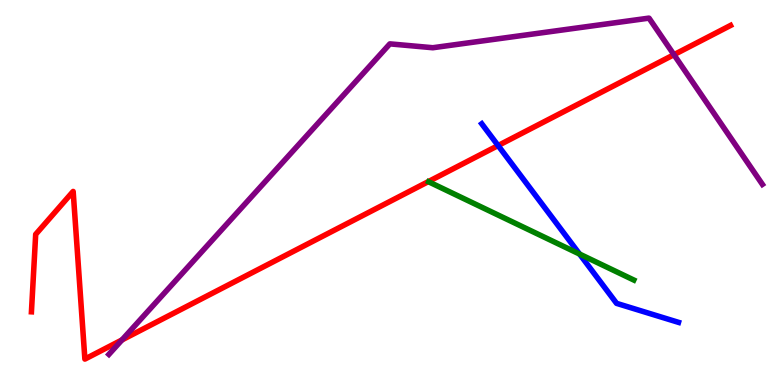[{'lines': ['blue', 'red'], 'intersections': [{'x': 6.43, 'y': 6.22}]}, {'lines': ['green', 'red'], 'intersections': []}, {'lines': ['purple', 'red'], 'intersections': [{'x': 1.57, 'y': 1.17}, {'x': 8.7, 'y': 8.58}]}, {'lines': ['blue', 'green'], 'intersections': [{'x': 7.48, 'y': 3.4}]}, {'lines': ['blue', 'purple'], 'intersections': []}, {'lines': ['green', 'purple'], 'intersections': []}]